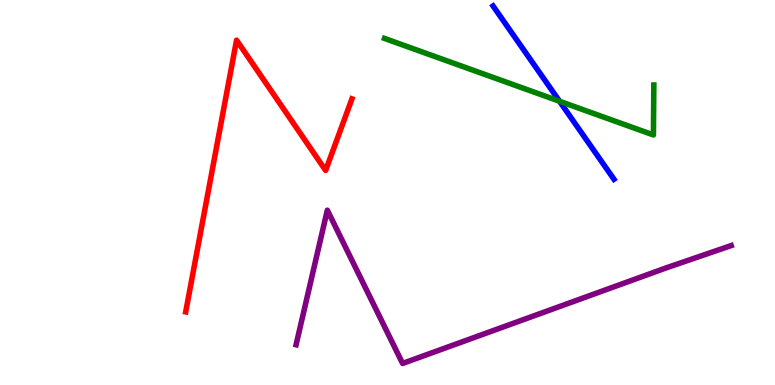[{'lines': ['blue', 'red'], 'intersections': []}, {'lines': ['green', 'red'], 'intersections': []}, {'lines': ['purple', 'red'], 'intersections': []}, {'lines': ['blue', 'green'], 'intersections': [{'x': 7.22, 'y': 7.37}]}, {'lines': ['blue', 'purple'], 'intersections': []}, {'lines': ['green', 'purple'], 'intersections': []}]